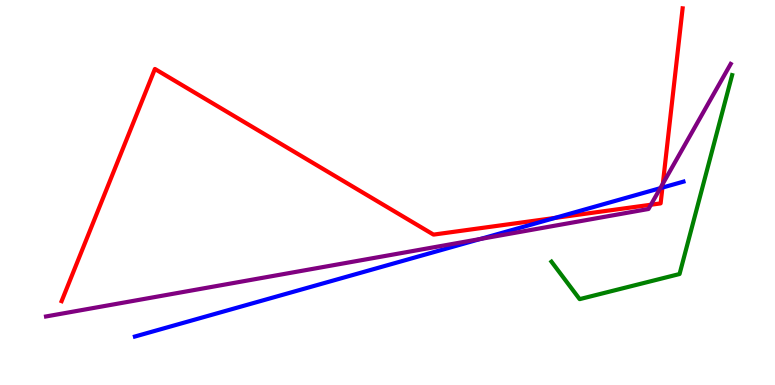[{'lines': ['blue', 'red'], 'intersections': [{'x': 7.16, 'y': 4.34}, {'x': 8.55, 'y': 5.13}]}, {'lines': ['green', 'red'], 'intersections': []}, {'lines': ['purple', 'red'], 'intersections': [{'x': 8.4, 'y': 4.68}, {'x': 8.55, 'y': 5.23}]}, {'lines': ['blue', 'green'], 'intersections': []}, {'lines': ['blue', 'purple'], 'intersections': [{'x': 6.2, 'y': 3.79}, {'x': 8.52, 'y': 5.11}]}, {'lines': ['green', 'purple'], 'intersections': []}]